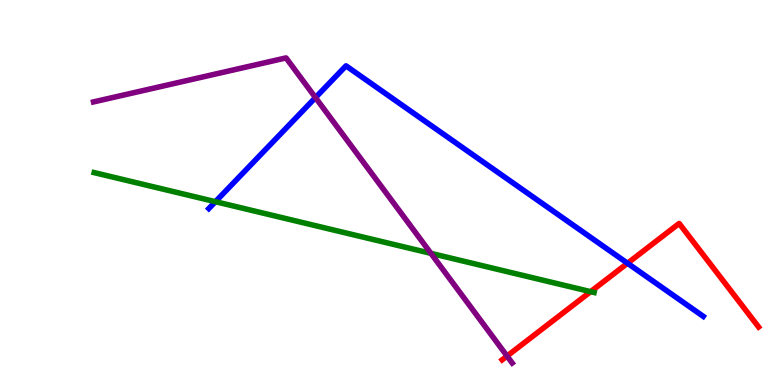[{'lines': ['blue', 'red'], 'intersections': [{'x': 8.1, 'y': 3.16}]}, {'lines': ['green', 'red'], 'intersections': [{'x': 7.62, 'y': 2.42}]}, {'lines': ['purple', 'red'], 'intersections': [{'x': 6.54, 'y': 0.752}]}, {'lines': ['blue', 'green'], 'intersections': [{'x': 2.78, 'y': 4.76}]}, {'lines': ['blue', 'purple'], 'intersections': [{'x': 4.07, 'y': 7.46}]}, {'lines': ['green', 'purple'], 'intersections': [{'x': 5.56, 'y': 3.42}]}]